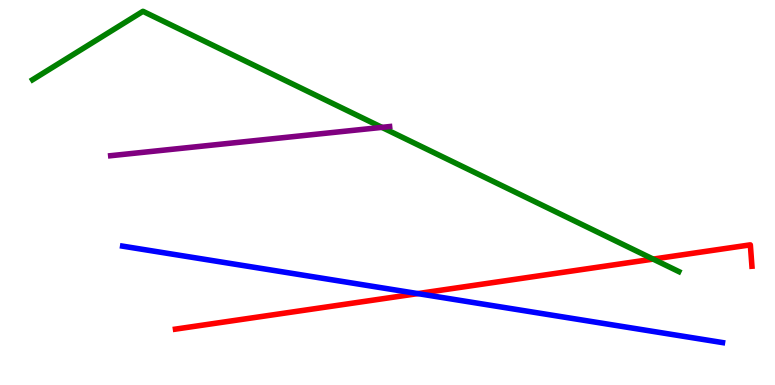[{'lines': ['blue', 'red'], 'intersections': [{'x': 5.39, 'y': 2.37}]}, {'lines': ['green', 'red'], 'intersections': [{'x': 8.43, 'y': 3.27}]}, {'lines': ['purple', 'red'], 'intersections': []}, {'lines': ['blue', 'green'], 'intersections': []}, {'lines': ['blue', 'purple'], 'intersections': []}, {'lines': ['green', 'purple'], 'intersections': [{'x': 4.93, 'y': 6.69}]}]